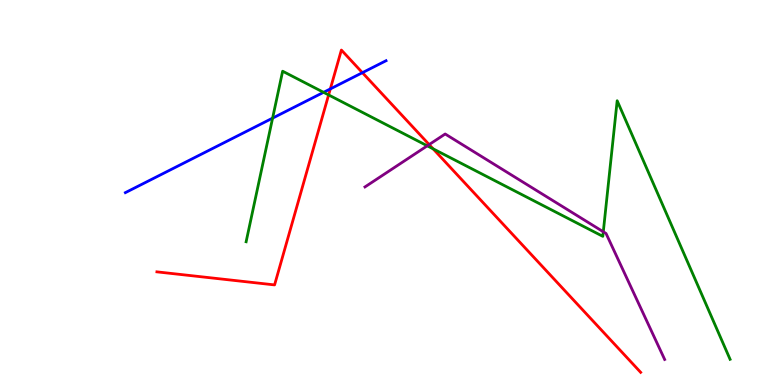[{'lines': ['blue', 'red'], 'intersections': [{'x': 4.26, 'y': 7.69}, {'x': 4.68, 'y': 8.11}]}, {'lines': ['green', 'red'], 'intersections': [{'x': 4.24, 'y': 7.53}, {'x': 5.59, 'y': 6.13}]}, {'lines': ['purple', 'red'], 'intersections': [{'x': 5.54, 'y': 6.24}]}, {'lines': ['blue', 'green'], 'intersections': [{'x': 3.52, 'y': 6.93}, {'x': 4.18, 'y': 7.6}]}, {'lines': ['blue', 'purple'], 'intersections': []}, {'lines': ['green', 'purple'], 'intersections': [{'x': 5.51, 'y': 6.21}, {'x': 7.78, 'y': 3.98}]}]